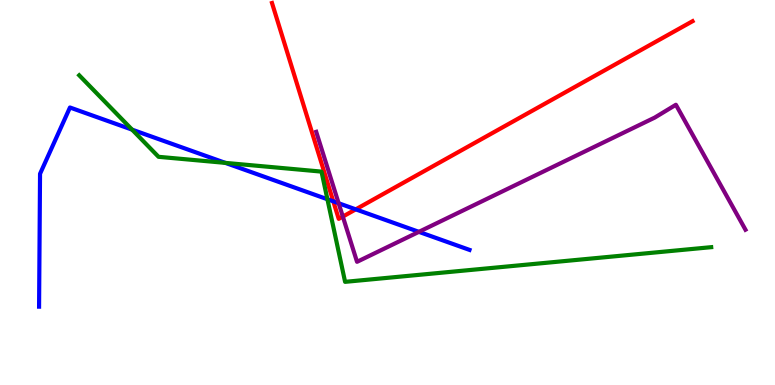[{'lines': ['blue', 'red'], 'intersections': [{'x': 4.3, 'y': 4.77}, {'x': 4.59, 'y': 4.56}]}, {'lines': ['green', 'red'], 'intersections': []}, {'lines': ['purple', 'red'], 'intersections': [{'x': 4.42, 'y': 4.37}]}, {'lines': ['blue', 'green'], 'intersections': [{'x': 1.7, 'y': 6.63}, {'x': 2.91, 'y': 5.77}, {'x': 4.22, 'y': 4.82}]}, {'lines': ['blue', 'purple'], 'intersections': [{'x': 4.37, 'y': 4.72}, {'x': 5.41, 'y': 3.98}]}, {'lines': ['green', 'purple'], 'intersections': []}]